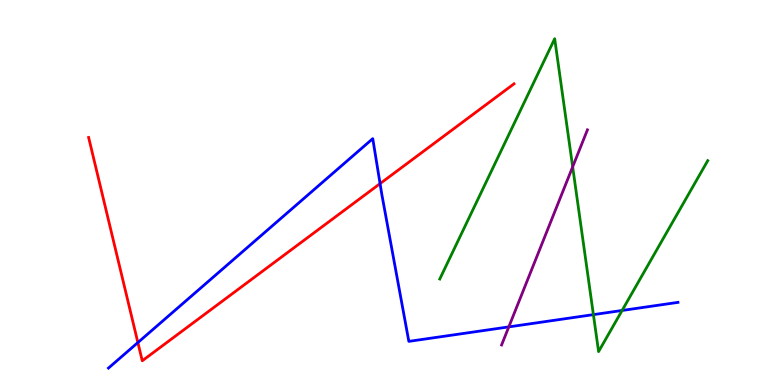[{'lines': ['blue', 'red'], 'intersections': [{'x': 1.78, 'y': 1.1}, {'x': 4.9, 'y': 5.23}]}, {'lines': ['green', 'red'], 'intersections': []}, {'lines': ['purple', 'red'], 'intersections': []}, {'lines': ['blue', 'green'], 'intersections': [{'x': 7.66, 'y': 1.83}, {'x': 8.03, 'y': 1.94}]}, {'lines': ['blue', 'purple'], 'intersections': [{'x': 6.57, 'y': 1.51}]}, {'lines': ['green', 'purple'], 'intersections': [{'x': 7.39, 'y': 5.67}]}]